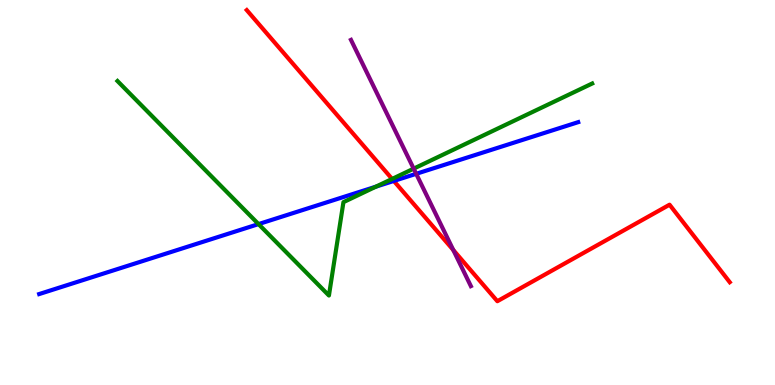[{'lines': ['blue', 'red'], 'intersections': [{'x': 5.08, 'y': 5.3}]}, {'lines': ['green', 'red'], 'intersections': [{'x': 5.06, 'y': 5.35}]}, {'lines': ['purple', 'red'], 'intersections': [{'x': 5.85, 'y': 3.51}]}, {'lines': ['blue', 'green'], 'intersections': [{'x': 3.34, 'y': 4.18}, {'x': 4.85, 'y': 5.15}]}, {'lines': ['blue', 'purple'], 'intersections': [{'x': 5.37, 'y': 5.49}]}, {'lines': ['green', 'purple'], 'intersections': [{'x': 5.34, 'y': 5.62}]}]